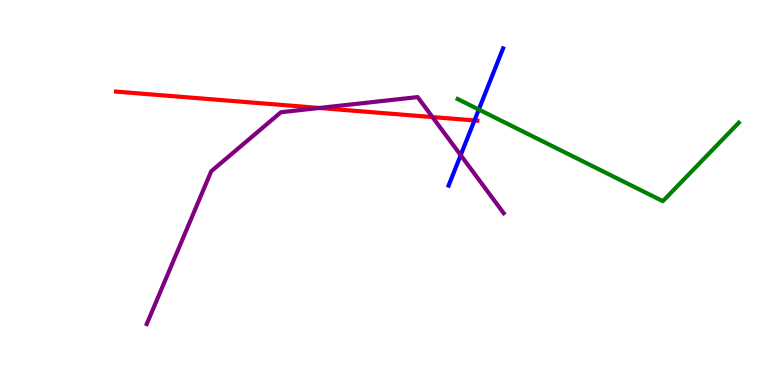[{'lines': ['blue', 'red'], 'intersections': [{'x': 6.12, 'y': 6.87}]}, {'lines': ['green', 'red'], 'intersections': []}, {'lines': ['purple', 'red'], 'intersections': [{'x': 4.12, 'y': 7.2}, {'x': 5.58, 'y': 6.96}]}, {'lines': ['blue', 'green'], 'intersections': [{'x': 6.18, 'y': 7.16}]}, {'lines': ['blue', 'purple'], 'intersections': [{'x': 5.94, 'y': 5.97}]}, {'lines': ['green', 'purple'], 'intersections': []}]